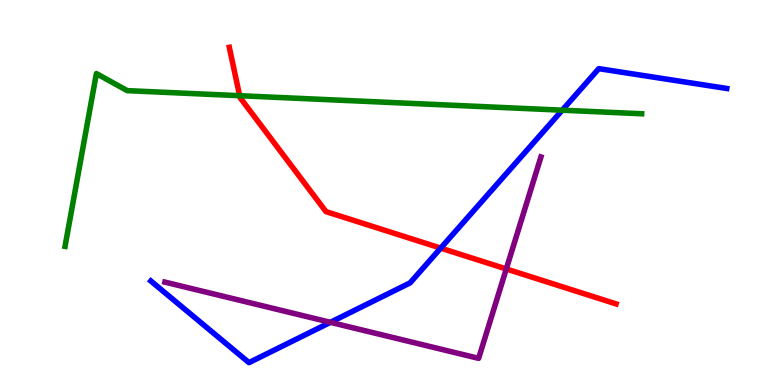[{'lines': ['blue', 'red'], 'intersections': [{'x': 5.69, 'y': 3.56}]}, {'lines': ['green', 'red'], 'intersections': [{'x': 3.09, 'y': 7.51}]}, {'lines': ['purple', 'red'], 'intersections': [{'x': 6.53, 'y': 3.01}]}, {'lines': ['blue', 'green'], 'intersections': [{'x': 7.25, 'y': 7.14}]}, {'lines': ['blue', 'purple'], 'intersections': [{'x': 4.26, 'y': 1.63}]}, {'lines': ['green', 'purple'], 'intersections': []}]